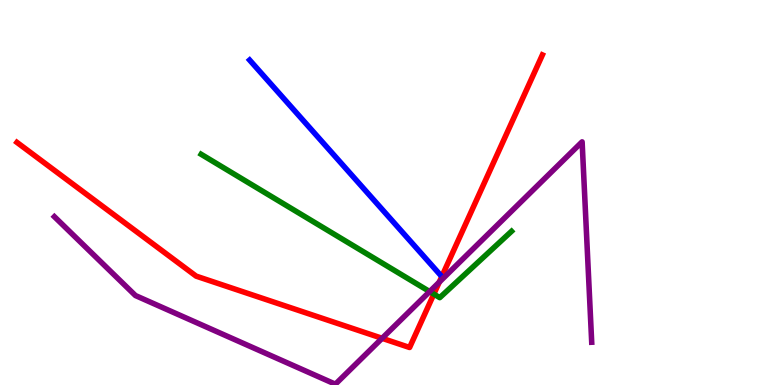[{'lines': ['blue', 'red'], 'intersections': []}, {'lines': ['green', 'red'], 'intersections': [{'x': 5.6, 'y': 2.36}]}, {'lines': ['purple', 'red'], 'intersections': [{'x': 4.93, 'y': 1.21}, {'x': 5.67, 'y': 2.67}]}, {'lines': ['blue', 'green'], 'intersections': []}, {'lines': ['blue', 'purple'], 'intersections': []}, {'lines': ['green', 'purple'], 'intersections': [{'x': 5.54, 'y': 2.43}]}]